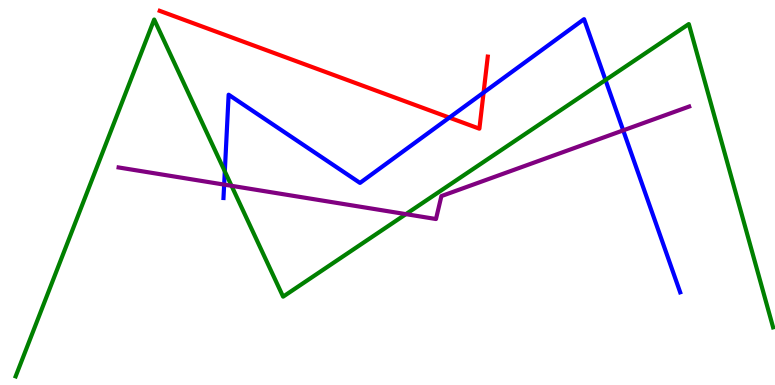[{'lines': ['blue', 'red'], 'intersections': [{'x': 5.8, 'y': 6.95}, {'x': 6.24, 'y': 7.6}]}, {'lines': ['green', 'red'], 'intersections': []}, {'lines': ['purple', 'red'], 'intersections': []}, {'lines': ['blue', 'green'], 'intersections': [{'x': 2.9, 'y': 5.55}, {'x': 7.81, 'y': 7.92}]}, {'lines': ['blue', 'purple'], 'intersections': [{'x': 2.89, 'y': 5.2}, {'x': 8.04, 'y': 6.61}]}, {'lines': ['green', 'purple'], 'intersections': [{'x': 2.99, 'y': 5.17}, {'x': 5.24, 'y': 4.44}]}]